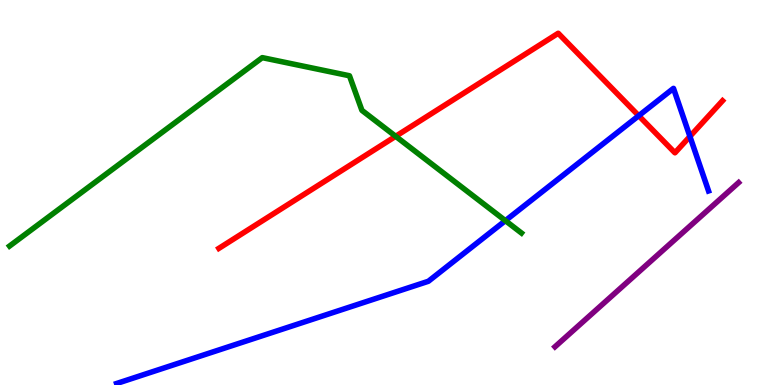[{'lines': ['blue', 'red'], 'intersections': [{'x': 8.24, 'y': 6.99}, {'x': 8.9, 'y': 6.46}]}, {'lines': ['green', 'red'], 'intersections': [{'x': 5.11, 'y': 6.46}]}, {'lines': ['purple', 'red'], 'intersections': []}, {'lines': ['blue', 'green'], 'intersections': [{'x': 6.52, 'y': 4.27}]}, {'lines': ['blue', 'purple'], 'intersections': []}, {'lines': ['green', 'purple'], 'intersections': []}]